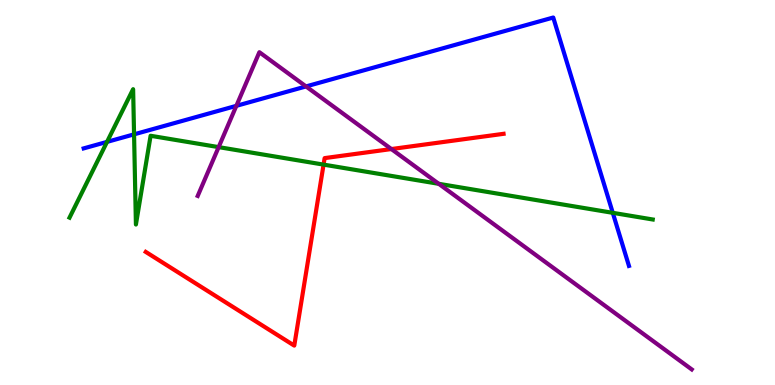[{'lines': ['blue', 'red'], 'intersections': []}, {'lines': ['green', 'red'], 'intersections': [{'x': 4.18, 'y': 5.72}]}, {'lines': ['purple', 'red'], 'intersections': [{'x': 5.05, 'y': 6.13}]}, {'lines': ['blue', 'green'], 'intersections': [{'x': 1.38, 'y': 6.31}, {'x': 1.73, 'y': 6.51}, {'x': 7.91, 'y': 4.47}]}, {'lines': ['blue', 'purple'], 'intersections': [{'x': 3.05, 'y': 7.25}, {'x': 3.95, 'y': 7.76}]}, {'lines': ['green', 'purple'], 'intersections': [{'x': 2.82, 'y': 6.18}, {'x': 5.66, 'y': 5.23}]}]